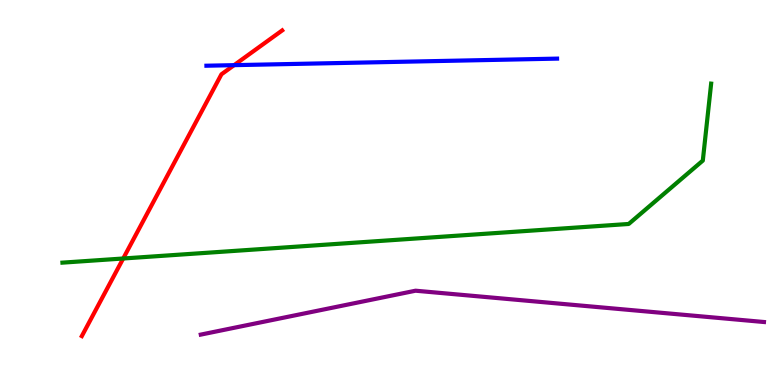[{'lines': ['blue', 'red'], 'intersections': [{'x': 3.02, 'y': 8.31}]}, {'lines': ['green', 'red'], 'intersections': [{'x': 1.59, 'y': 3.29}]}, {'lines': ['purple', 'red'], 'intersections': []}, {'lines': ['blue', 'green'], 'intersections': []}, {'lines': ['blue', 'purple'], 'intersections': []}, {'lines': ['green', 'purple'], 'intersections': []}]